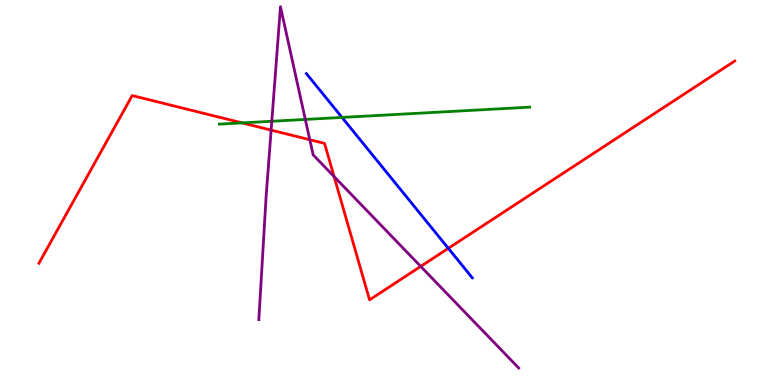[{'lines': ['blue', 'red'], 'intersections': [{'x': 5.78, 'y': 3.55}]}, {'lines': ['green', 'red'], 'intersections': [{'x': 3.12, 'y': 6.81}]}, {'lines': ['purple', 'red'], 'intersections': [{'x': 3.5, 'y': 6.62}, {'x': 4.0, 'y': 6.37}, {'x': 4.31, 'y': 5.41}, {'x': 5.43, 'y': 3.08}]}, {'lines': ['blue', 'green'], 'intersections': [{'x': 4.41, 'y': 6.95}]}, {'lines': ['blue', 'purple'], 'intersections': []}, {'lines': ['green', 'purple'], 'intersections': [{'x': 3.51, 'y': 6.85}, {'x': 3.94, 'y': 6.9}]}]